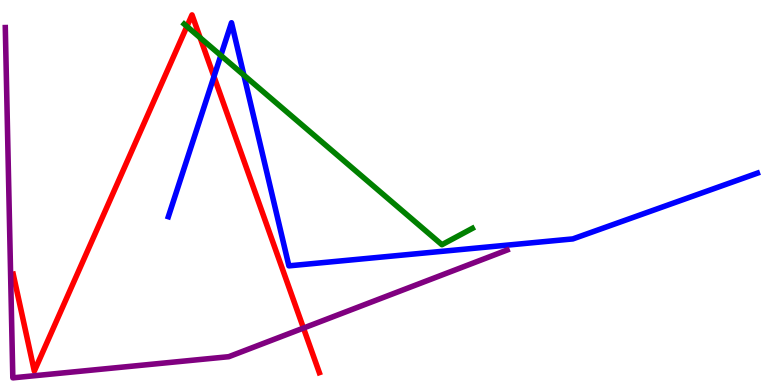[{'lines': ['blue', 'red'], 'intersections': [{'x': 2.76, 'y': 8.01}]}, {'lines': ['green', 'red'], 'intersections': [{'x': 2.41, 'y': 9.31}, {'x': 2.58, 'y': 9.02}]}, {'lines': ['purple', 'red'], 'intersections': [{'x': 3.92, 'y': 1.48}]}, {'lines': ['blue', 'green'], 'intersections': [{'x': 2.85, 'y': 8.56}, {'x': 3.15, 'y': 8.05}]}, {'lines': ['blue', 'purple'], 'intersections': []}, {'lines': ['green', 'purple'], 'intersections': []}]